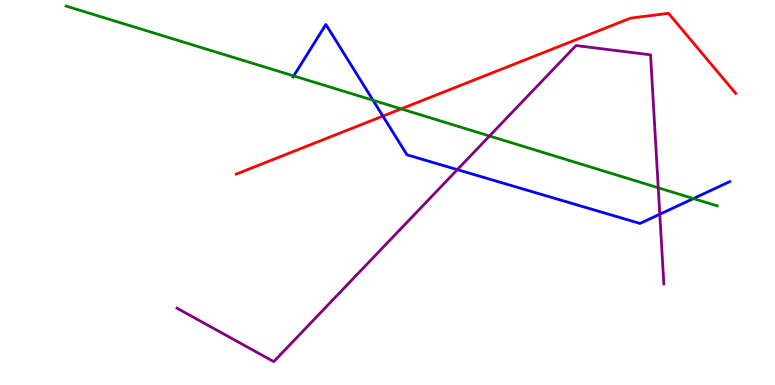[{'lines': ['blue', 'red'], 'intersections': [{'x': 4.94, 'y': 6.98}]}, {'lines': ['green', 'red'], 'intersections': [{'x': 5.18, 'y': 7.17}]}, {'lines': ['purple', 'red'], 'intersections': []}, {'lines': ['blue', 'green'], 'intersections': [{'x': 3.79, 'y': 8.03}, {'x': 4.81, 'y': 7.4}, {'x': 8.95, 'y': 4.84}]}, {'lines': ['blue', 'purple'], 'intersections': [{'x': 5.9, 'y': 5.59}, {'x': 8.51, 'y': 4.44}]}, {'lines': ['green', 'purple'], 'intersections': [{'x': 6.32, 'y': 6.47}, {'x': 8.49, 'y': 5.12}]}]